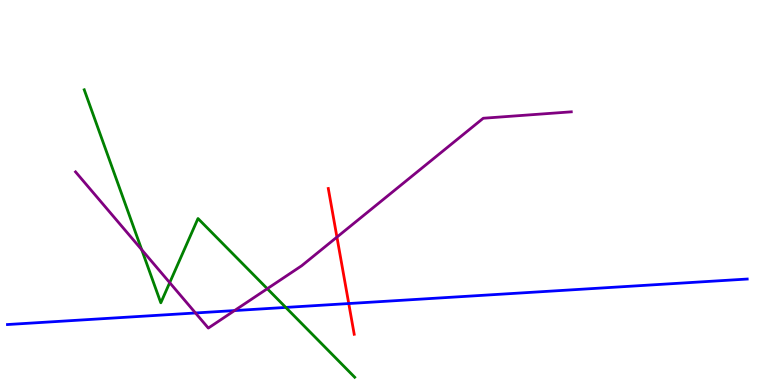[{'lines': ['blue', 'red'], 'intersections': [{'x': 4.5, 'y': 2.12}]}, {'lines': ['green', 'red'], 'intersections': []}, {'lines': ['purple', 'red'], 'intersections': [{'x': 4.35, 'y': 3.84}]}, {'lines': ['blue', 'green'], 'intersections': [{'x': 3.69, 'y': 2.02}]}, {'lines': ['blue', 'purple'], 'intersections': [{'x': 2.52, 'y': 1.87}, {'x': 3.03, 'y': 1.93}]}, {'lines': ['green', 'purple'], 'intersections': [{'x': 1.83, 'y': 3.51}, {'x': 2.19, 'y': 2.66}, {'x': 3.45, 'y': 2.5}]}]